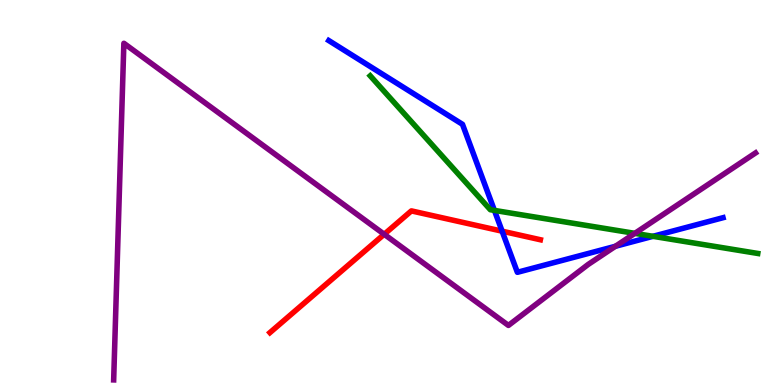[{'lines': ['blue', 'red'], 'intersections': [{'x': 6.48, 'y': 4.0}]}, {'lines': ['green', 'red'], 'intersections': []}, {'lines': ['purple', 'red'], 'intersections': [{'x': 4.96, 'y': 3.91}]}, {'lines': ['blue', 'green'], 'intersections': [{'x': 6.38, 'y': 4.54}, {'x': 8.43, 'y': 3.86}]}, {'lines': ['blue', 'purple'], 'intersections': [{'x': 7.94, 'y': 3.6}]}, {'lines': ['green', 'purple'], 'intersections': [{'x': 8.19, 'y': 3.94}]}]